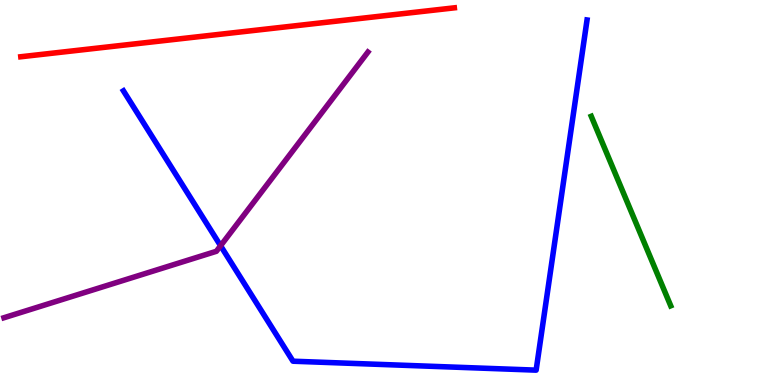[{'lines': ['blue', 'red'], 'intersections': []}, {'lines': ['green', 'red'], 'intersections': []}, {'lines': ['purple', 'red'], 'intersections': []}, {'lines': ['blue', 'green'], 'intersections': []}, {'lines': ['blue', 'purple'], 'intersections': [{'x': 2.85, 'y': 3.62}]}, {'lines': ['green', 'purple'], 'intersections': []}]